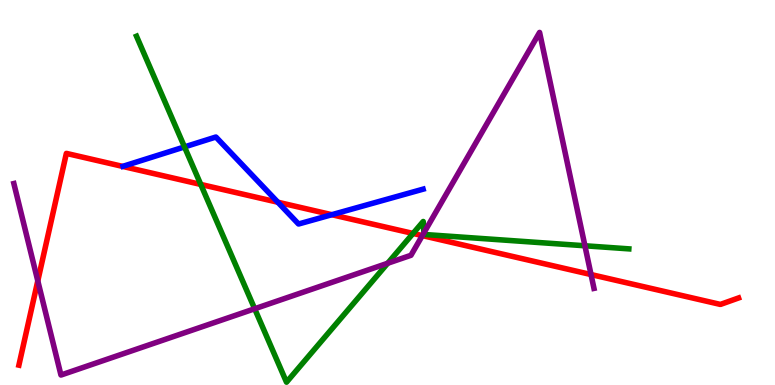[{'lines': ['blue', 'red'], 'intersections': [{'x': 3.59, 'y': 4.75}, {'x': 4.28, 'y': 4.42}]}, {'lines': ['green', 'red'], 'intersections': [{'x': 2.59, 'y': 5.21}, {'x': 5.33, 'y': 3.94}]}, {'lines': ['purple', 'red'], 'intersections': [{'x': 0.488, 'y': 2.7}, {'x': 5.45, 'y': 3.88}, {'x': 7.63, 'y': 2.87}]}, {'lines': ['blue', 'green'], 'intersections': [{'x': 2.38, 'y': 6.18}]}, {'lines': ['blue', 'purple'], 'intersections': []}, {'lines': ['green', 'purple'], 'intersections': [{'x': 3.29, 'y': 1.98}, {'x': 5.0, 'y': 3.16}, {'x': 5.47, 'y': 3.95}, {'x': 7.55, 'y': 3.62}]}]